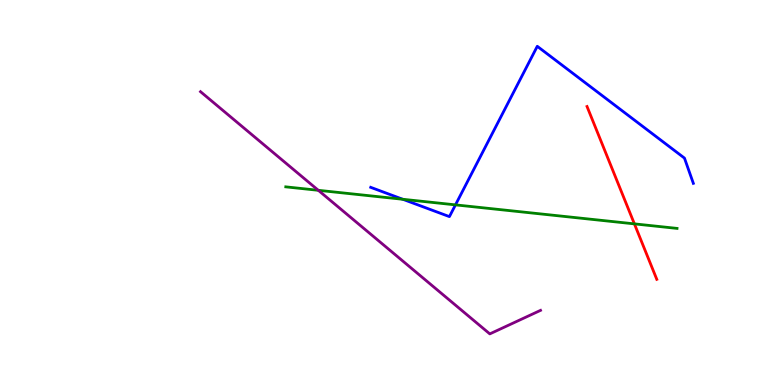[{'lines': ['blue', 'red'], 'intersections': []}, {'lines': ['green', 'red'], 'intersections': [{'x': 8.19, 'y': 4.19}]}, {'lines': ['purple', 'red'], 'intersections': []}, {'lines': ['blue', 'green'], 'intersections': [{'x': 5.2, 'y': 4.82}, {'x': 5.88, 'y': 4.68}]}, {'lines': ['blue', 'purple'], 'intersections': []}, {'lines': ['green', 'purple'], 'intersections': [{'x': 4.11, 'y': 5.06}]}]